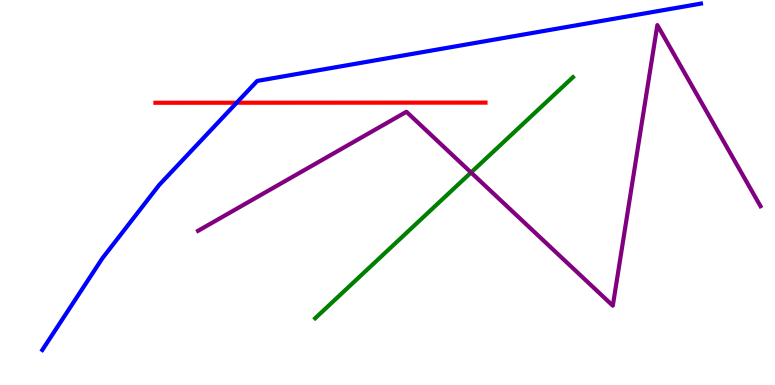[{'lines': ['blue', 'red'], 'intersections': [{'x': 3.05, 'y': 7.33}]}, {'lines': ['green', 'red'], 'intersections': []}, {'lines': ['purple', 'red'], 'intersections': []}, {'lines': ['blue', 'green'], 'intersections': []}, {'lines': ['blue', 'purple'], 'intersections': []}, {'lines': ['green', 'purple'], 'intersections': [{'x': 6.08, 'y': 5.52}]}]